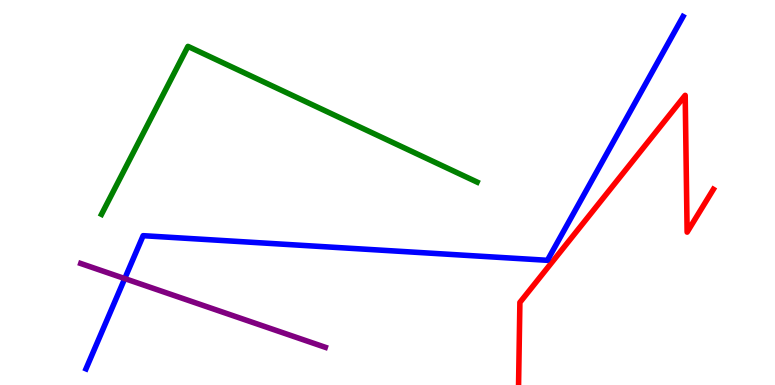[{'lines': ['blue', 'red'], 'intersections': []}, {'lines': ['green', 'red'], 'intersections': []}, {'lines': ['purple', 'red'], 'intersections': []}, {'lines': ['blue', 'green'], 'intersections': []}, {'lines': ['blue', 'purple'], 'intersections': [{'x': 1.61, 'y': 2.76}]}, {'lines': ['green', 'purple'], 'intersections': []}]